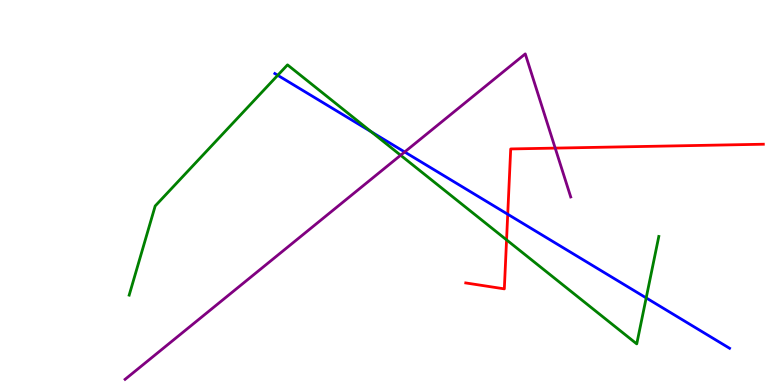[{'lines': ['blue', 'red'], 'intersections': [{'x': 6.55, 'y': 4.44}]}, {'lines': ['green', 'red'], 'intersections': [{'x': 6.54, 'y': 3.77}]}, {'lines': ['purple', 'red'], 'intersections': [{'x': 7.16, 'y': 6.15}]}, {'lines': ['blue', 'green'], 'intersections': [{'x': 3.58, 'y': 8.04}, {'x': 4.79, 'y': 6.58}, {'x': 8.34, 'y': 2.26}]}, {'lines': ['blue', 'purple'], 'intersections': [{'x': 5.22, 'y': 6.05}]}, {'lines': ['green', 'purple'], 'intersections': [{'x': 5.17, 'y': 5.97}]}]